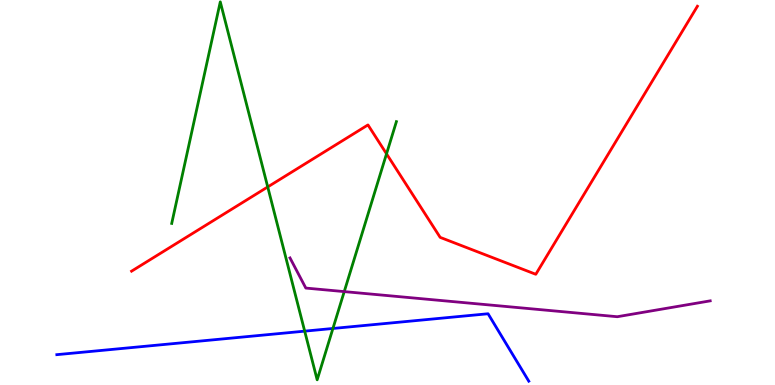[{'lines': ['blue', 'red'], 'intersections': []}, {'lines': ['green', 'red'], 'intersections': [{'x': 3.45, 'y': 5.14}, {'x': 4.99, 'y': 6.0}]}, {'lines': ['purple', 'red'], 'intersections': []}, {'lines': ['blue', 'green'], 'intersections': [{'x': 3.93, 'y': 1.4}, {'x': 4.3, 'y': 1.47}]}, {'lines': ['blue', 'purple'], 'intersections': []}, {'lines': ['green', 'purple'], 'intersections': [{'x': 4.44, 'y': 2.43}]}]